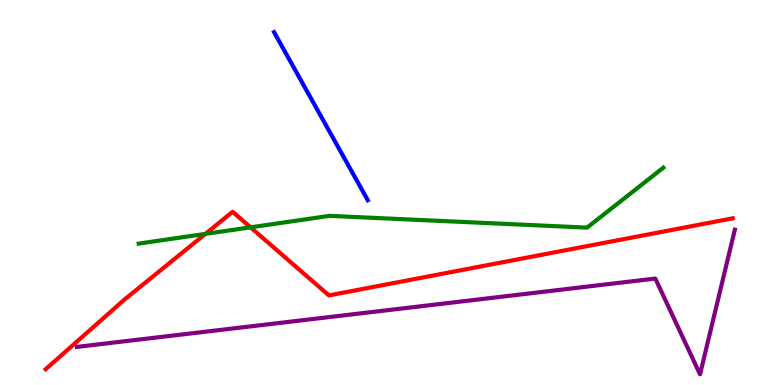[{'lines': ['blue', 'red'], 'intersections': []}, {'lines': ['green', 'red'], 'intersections': [{'x': 2.65, 'y': 3.92}, {'x': 3.23, 'y': 4.1}]}, {'lines': ['purple', 'red'], 'intersections': []}, {'lines': ['blue', 'green'], 'intersections': []}, {'lines': ['blue', 'purple'], 'intersections': []}, {'lines': ['green', 'purple'], 'intersections': []}]